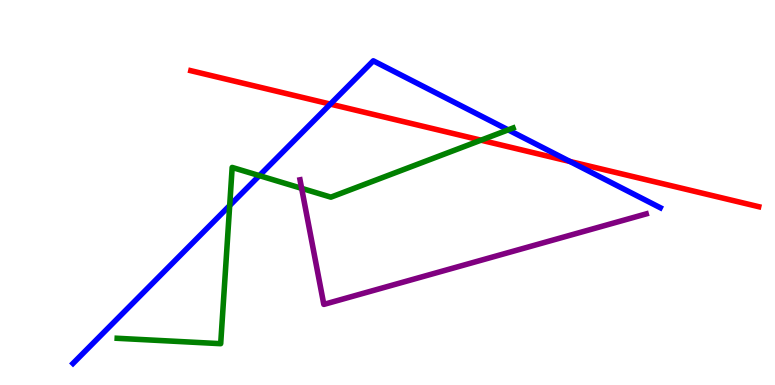[{'lines': ['blue', 'red'], 'intersections': [{'x': 4.26, 'y': 7.3}, {'x': 7.35, 'y': 5.81}]}, {'lines': ['green', 'red'], 'intersections': [{'x': 6.21, 'y': 6.36}]}, {'lines': ['purple', 'red'], 'intersections': []}, {'lines': ['blue', 'green'], 'intersections': [{'x': 2.96, 'y': 4.66}, {'x': 3.35, 'y': 5.44}, {'x': 6.56, 'y': 6.63}]}, {'lines': ['blue', 'purple'], 'intersections': []}, {'lines': ['green', 'purple'], 'intersections': [{'x': 3.89, 'y': 5.11}]}]